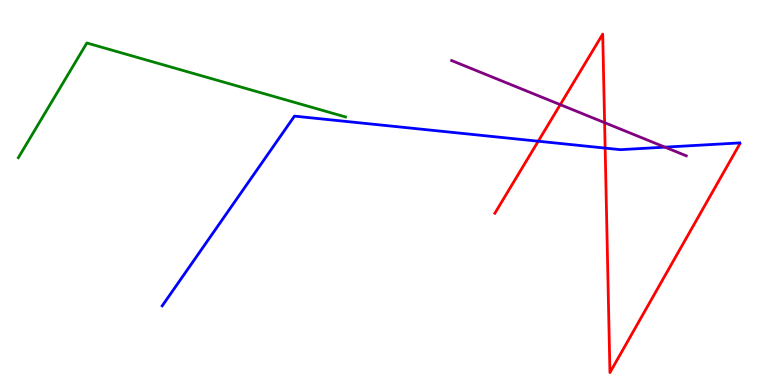[{'lines': ['blue', 'red'], 'intersections': [{'x': 6.95, 'y': 6.33}, {'x': 7.81, 'y': 6.15}]}, {'lines': ['green', 'red'], 'intersections': []}, {'lines': ['purple', 'red'], 'intersections': [{'x': 7.23, 'y': 7.28}, {'x': 7.8, 'y': 6.81}]}, {'lines': ['blue', 'green'], 'intersections': []}, {'lines': ['blue', 'purple'], 'intersections': [{'x': 8.58, 'y': 6.18}]}, {'lines': ['green', 'purple'], 'intersections': []}]